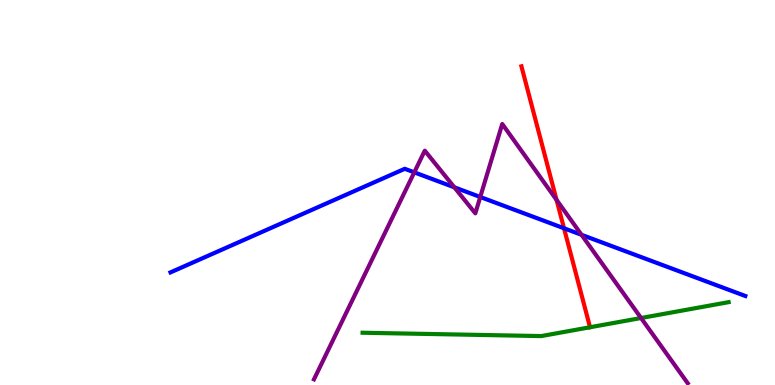[{'lines': ['blue', 'red'], 'intersections': [{'x': 7.28, 'y': 4.07}]}, {'lines': ['green', 'red'], 'intersections': [{'x': 7.61, 'y': 1.5}]}, {'lines': ['purple', 'red'], 'intersections': [{'x': 7.18, 'y': 4.81}]}, {'lines': ['blue', 'green'], 'intersections': []}, {'lines': ['blue', 'purple'], 'intersections': [{'x': 5.35, 'y': 5.52}, {'x': 5.86, 'y': 5.13}, {'x': 6.2, 'y': 4.88}, {'x': 7.5, 'y': 3.9}]}, {'lines': ['green', 'purple'], 'intersections': [{'x': 8.27, 'y': 1.74}]}]